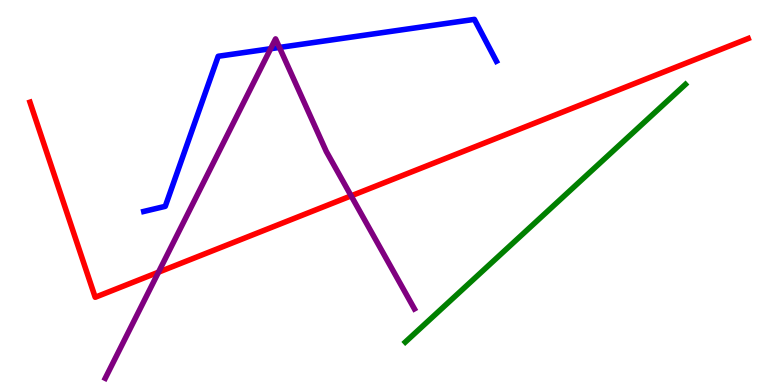[{'lines': ['blue', 'red'], 'intersections': []}, {'lines': ['green', 'red'], 'intersections': []}, {'lines': ['purple', 'red'], 'intersections': [{'x': 2.04, 'y': 2.93}, {'x': 4.53, 'y': 4.91}]}, {'lines': ['blue', 'green'], 'intersections': []}, {'lines': ['blue', 'purple'], 'intersections': [{'x': 3.49, 'y': 8.73}, {'x': 3.61, 'y': 8.77}]}, {'lines': ['green', 'purple'], 'intersections': []}]